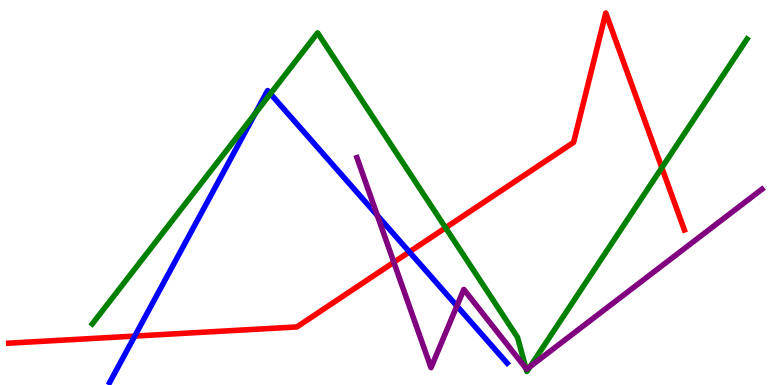[{'lines': ['blue', 'red'], 'intersections': [{'x': 1.74, 'y': 1.27}, {'x': 5.28, 'y': 3.46}]}, {'lines': ['green', 'red'], 'intersections': [{'x': 5.75, 'y': 4.08}, {'x': 8.54, 'y': 5.64}]}, {'lines': ['purple', 'red'], 'intersections': [{'x': 5.08, 'y': 3.19}]}, {'lines': ['blue', 'green'], 'intersections': [{'x': 3.29, 'y': 7.05}, {'x': 3.49, 'y': 7.56}]}, {'lines': ['blue', 'purple'], 'intersections': [{'x': 4.87, 'y': 4.4}, {'x': 5.9, 'y': 2.05}]}, {'lines': ['green', 'purple'], 'intersections': [{'x': 6.79, 'y': 0.431}, {'x': 6.84, 'y': 0.479}]}]